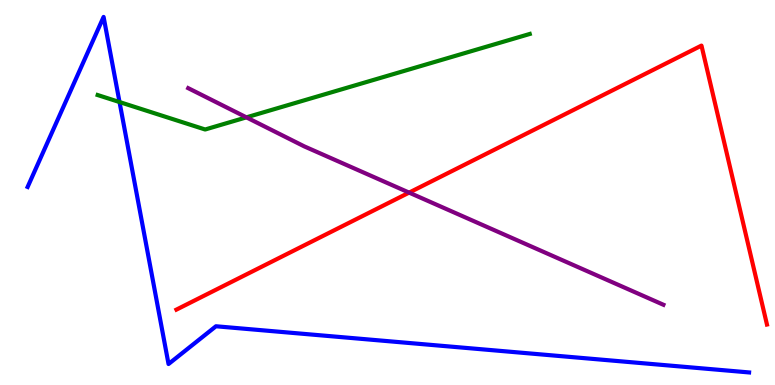[{'lines': ['blue', 'red'], 'intersections': []}, {'lines': ['green', 'red'], 'intersections': []}, {'lines': ['purple', 'red'], 'intersections': [{'x': 5.28, 'y': 5.0}]}, {'lines': ['blue', 'green'], 'intersections': [{'x': 1.54, 'y': 7.35}]}, {'lines': ['blue', 'purple'], 'intersections': []}, {'lines': ['green', 'purple'], 'intersections': [{'x': 3.18, 'y': 6.95}]}]